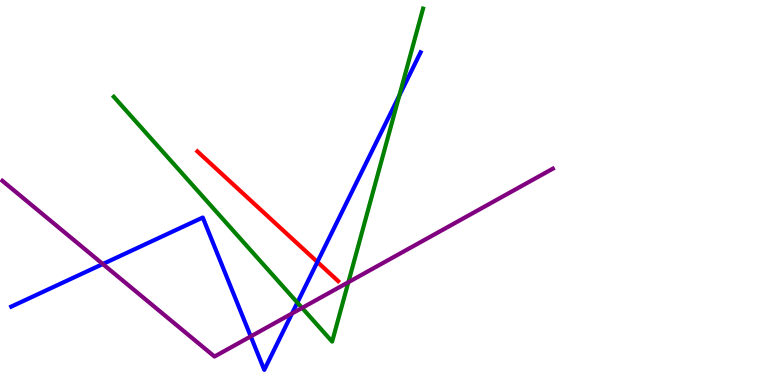[{'lines': ['blue', 'red'], 'intersections': [{'x': 4.1, 'y': 3.2}]}, {'lines': ['green', 'red'], 'intersections': []}, {'lines': ['purple', 'red'], 'intersections': []}, {'lines': ['blue', 'green'], 'intersections': [{'x': 3.84, 'y': 2.14}, {'x': 5.15, 'y': 7.52}]}, {'lines': ['blue', 'purple'], 'intersections': [{'x': 1.33, 'y': 3.14}, {'x': 3.24, 'y': 1.26}, {'x': 3.77, 'y': 1.86}]}, {'lines': ['green', 'purple'], 'intersections': [{'x': 3.9, 'y': 2.0}, {'x': 4.49, 'y': 2.67}]}]